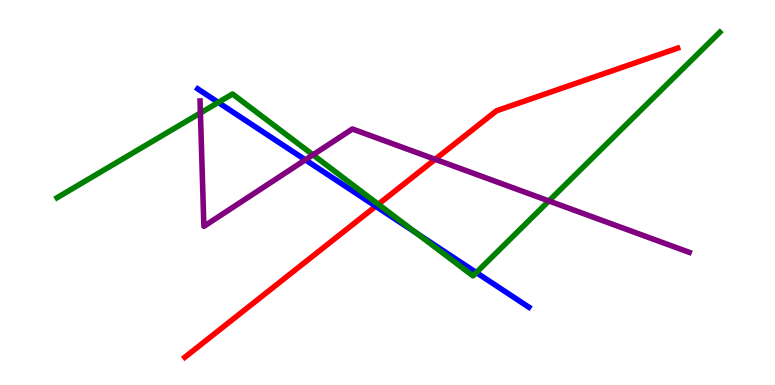[{'lines': ['blue', 'red'], 'intersections': [{'x': 4.85, 'y': 4.64}]}, {'lines': ['green', 'red'], 'intersections': [{'x': 4.88, 'y': 4.69}]}, {'lines': ['purple', 'red'], 'intersections': [{'x': 5.62, 'y': 5.86}]}, {'lines': ['blue', 'green'], 'intersections': [{'x': 2.82, 'y': 7.34}, {'x': 5.37, 'y': 3.95}, {'x': 6.15, 'y': 2.92}]}, {'lines': ['blue', 'purple'], 'intersections': [{'x': 3.94, 'y': 5.85}]}, {'lines': ['green', 'purple'], 'intersections': [{'x': 2.59, 'y': 7.07}, {'x': 4.04, 'y': 5.98}, {'x': 7.08, 'y': 4.78}]}]